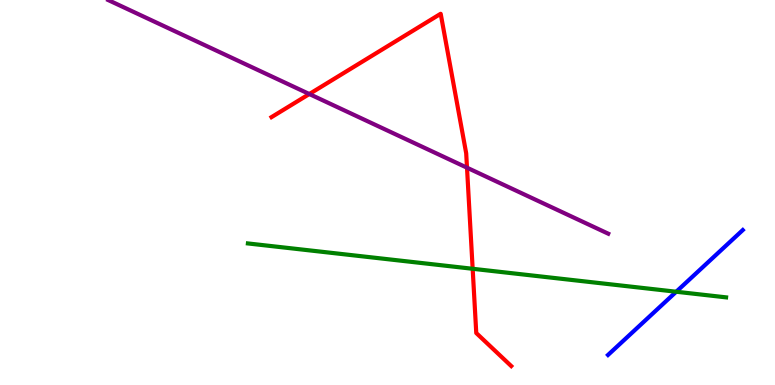[{'lines': ['blue', 'red'], 'intersections': []}, {'lines': ['green', 'red'], 'intersections': [{'x': 6.1, 'y': 3.02}]}, {'lines': ['purple', 'red'], 'intersections': [{'x': 3.99, 'y': 7.56}, {'x': 6.03, 'y': 5.64}]}, {'lines': ['blue', 'green'], 'intersections': [{'x': 8.73, 'y': 2.42}]}, {'lines': ['blue', 'purple'], 'intersections': []}, {'lines': ['green', 'purple'], 'intersections': []}]